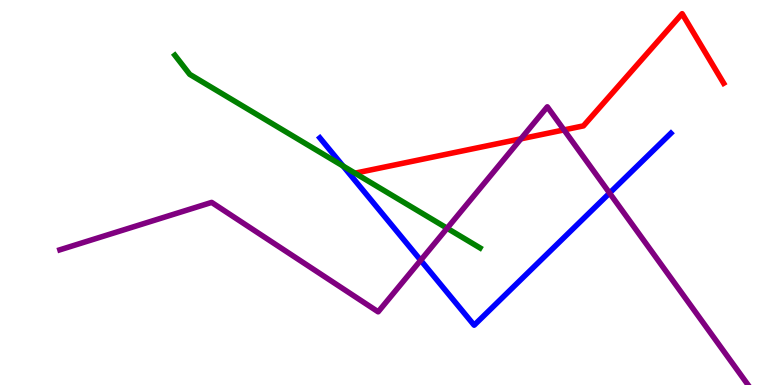[{'lines': ['blue', 'red'], 'intersections': []}, {'lines': ['green', 'red'], 'intersections': [{'x': 4.58, 'y': 5.5}]}, {'lines': ['purple', 'red'], 'intersections': [{'x': 6.72, 'y': 6.39}, {'x': 7.28, 'y': 6.63}]}, {'lines': ['blue', 'green'], 'intersections': [{'x': 4.43, 'y': 5.69}]}, {'lines': ['blue', 'purple'], 'intersections': [{'x': 5.43, 'y': 3.24}, {'x': 7.87, 'y': 4.99}]}, {'lines': ['green', 'purple'], 'intersections': [{'x': 5.77, 'y': 4.07}]}]